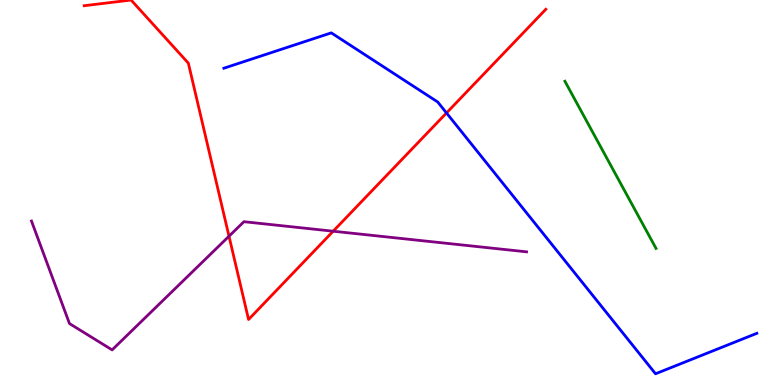[{'lines': ['blue', 'red'], 'intersections': [{'x': 5.76, 'y': 7.07}]}, {'lines': ['green', 'red'], 'intersections': []}, {'lines': ['purple', 'red'], 'intersections': [{'x': 2.95, 'y': 3.86}, {'x': 4.3, 'y': 3.99}]}, {'lines': ['blue', 'green'], 'intersections': []}, {'lines': ['blue', 'purple'], 'intersections': []}, {'lines': ['green', 'purple'], 'intersections': []}]